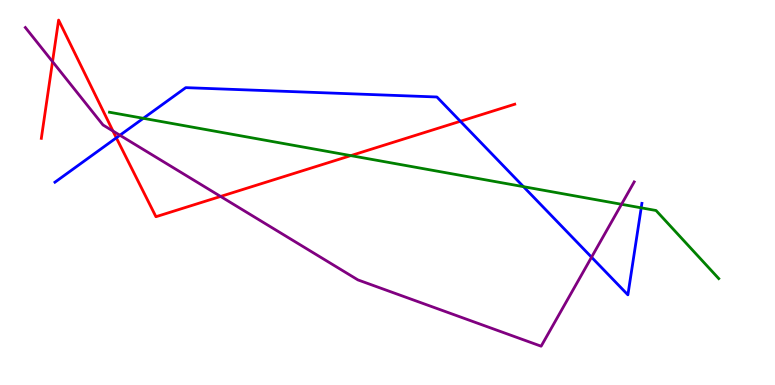[{'lines': ['blue', 'red'], 'intersections': [{'x': 1.5, 'y': 6.42}, {'x': 5.94, 'y': 6.85}]}, {'lines': ['green', 'red'], 'intersections': [{'x': 4.53, 'y': 5.96}]}, {'lines': ['purple', 'red'], 'intersections': [{'x': 0.678, 'y': 8.4}, {'x': 1.46, 'y': 6.6}, {'x': 2.85, 'y': 4.9}]}, {'lines': ['blue', 'green'], 'intersections': [{'x': 1.85, 'y': 6.93}, {'x': 6.75, 'y': 5.15}, {'x': 8.27, 'y': 4.6}]}, {'lines': ['blue', 'purple'], 'intersections': [{'x': 1.55, 'y': 6.49}, {'x': 7.63, 'y': 3.32}]}, {'lines': ['green', 'purple'], 'intersections': [{'x': 8.02, 'y': 4.69}]}]